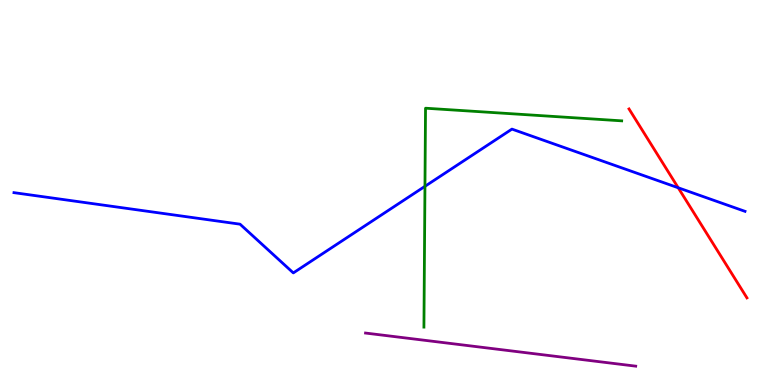[{'lines': ['blue', 'red'], 'intersections': [{'x': 8.75, 'y': 5.12}]}, {'lines': ['green', 'red'], 'intersections': []}, {'lines': ['purple', 'red'], 'intersections': []}, {'lines': ['blue', 'green'], 'intersections': [{'x': 5.48, 'y': 5.16}]}, {'lines': ['blue', 'purple'], 'intersections': []}, {'lines': ['green', 'purple'], 'intersections': []}]